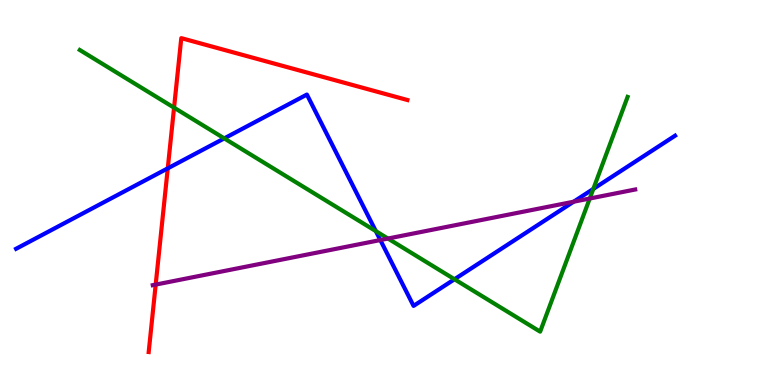[{'lines': ['blue', 'red'], 'intersections': [{'x': 2.16, 'y': 5.63}]}, {'lines': ['green', 'red'], 'intersections': [{'x': 2.25, 'y': 7.2}]}, {'lines': ['purple', 'red'], 'intersections': [{'x': 2.01, 'y': 2.61}]}, {'lines': ['blue', 'green'], 'intersections': [{'x': 2.89, 'y': 6.41}, {'x': 4.85, 'y': 4.0}, {'x': 5.86, 'y': 2.75}, {'x': 7.66, 'y': 5.09}]}, {'lines': ['blue', 'purple'], 'intersections': [{'x': 4.91, 'y': 3.76}, {'x': 7.4, 'y': 4.76}]}, {'lines': ['green', 'purple'], 'intersections': [{'x': 5.01, 'y': 3.8}, {'x': 7.61, 'y': 4.84}]}]